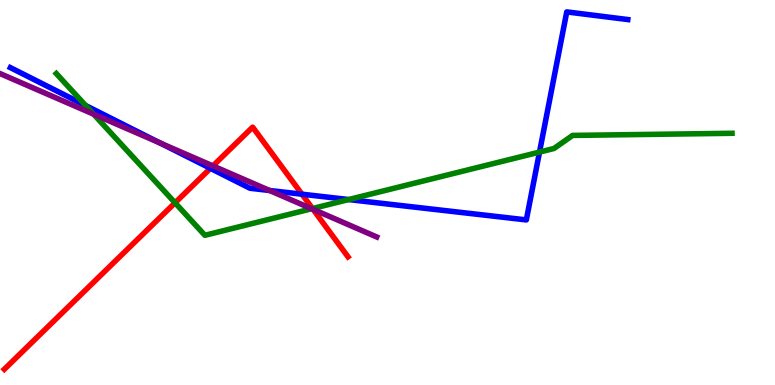[{'lines': ['blue', 'red'], 'intersections': [{'x': 2.72, 'y': 5.63}, {'x': 3.9, 'y': 4.96}]}, {'lines': ['green', 'red'], 'intersections': [{'x': 2.26, 'y': 4.73}, {'x': 4.03, 'y': 4.58}]}, {'lines': ['purple', 'red'], 'intersections': [{'x': 2.75, 'y': 5.69}, {'x': 4.04, 'y': 4.56}]}, {'lines': ['blue', 'green'], 'intersections': [{'x': 1.11, 'y': 7.26}, {'x': 4.5, 'y': 4.82}, {'x': 6.96, 'y': 6.05}]}, {'lines': ['blue', 'purple'], 'intersections': [{'x': 2.07, 'y': 6.28}, {'x': 3.48, 'y': 5.05}]}, {'lines': ['green', 'purple'], 'intersections': [{'x': 1.21, 'y': 7.03}, {'x': 4.02, 'y': 4.58}]}]